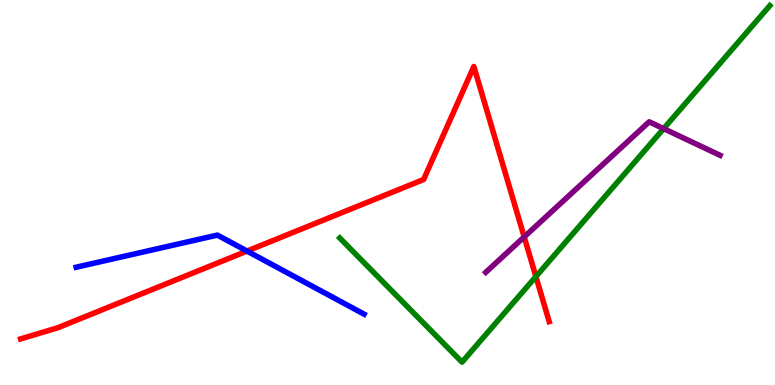[{'lines': ['blue', 'red'], 'intersections': [{'x': 3.19, 'y': 3.48}]}, {'lines': ['green', 'red'], 'intersections': [{'x': 6.91, 'y': 2.82}]}, {'lines': ['purple', 'red'], 'intersections': [{'x': 6.76, 'y': 3.85}]}, {'lines': ['blue', 'green'], 'intersections': []}, {'lines': ['blue', 'purple'], 'intersections': []}, {'lines': ['green', 'purple'], 'intersections': [{'x': 8.56, 'y': 6.66}]}]